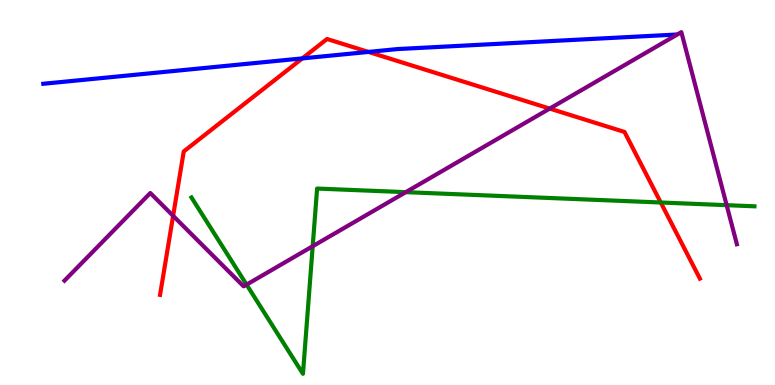[{'lines': ['blue', 'red'], 'intersections': [{'x': 3.9, 'y': 8.48}, {'x': 4.75, 'y': 8.65}]}, {'lines': ['green', 'red'], 'intersections': [{'x': 8.53, 'y': 4.74}]}, {'lines': ['purple', 'red'], 'intersections': [{'x': 2.23, 'y': 4.39}, {'x': 7.09, 'y': 7.18}]}, {'lines': ['blue', 'green'], 'intersections': []}, {'lines': ['blue', 'purple'], 'intersections': []}, {'lines': ['green', 'purple'], 'intersections': [{'x': 3.18, 'y': 2.61}, {'x': 4.03, 'y': 3.6}, {'x': 5.24, 'y': 5.01}, {'x': 9.38, 'y': 4.67}]}]